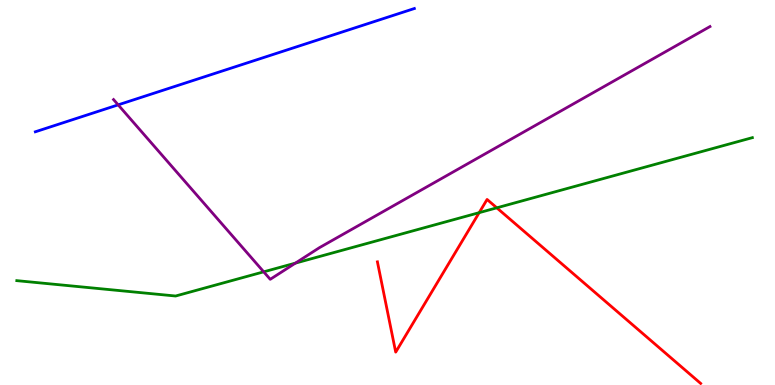[{'lines': ['blue', 'red'], 'intersections': []}, {'lines': ['green', 'red'], 'intersections': [{'x': 6.18, 'y': 4.48}, {'x': 6.41, 'y': 4.6}]}, {'lines': ['purple', 'red'], 'intersections': []}, {'lines': ['blue', 'green'], 'intersections': []}, {'lines': ['blue', 'purple'], 'intersections': [{'x': 1.52, 'y': 7.28}]}, {'lines': ['green', 'purple'], 'intersections': [{'x': 3.4, 'y': 2.94}, {'x': 3.81, 'y': 3.17}]}]